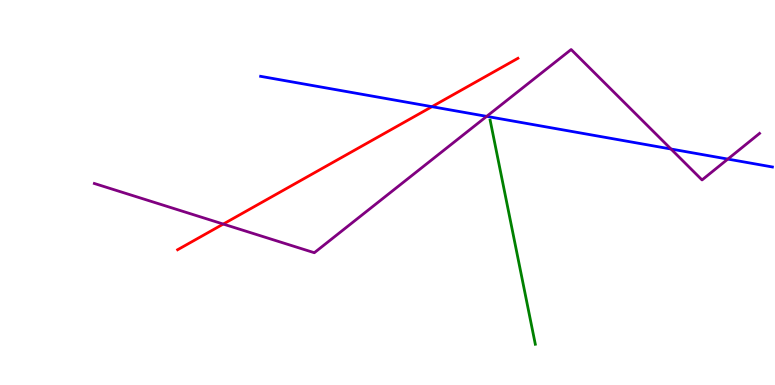[{'lines': ['blue', 'red'], 'intersections': [{'x': 5.57, 'y': 7.23}]}, {'lines': ['green', 'red'], 'intersections': []}, {'lines': ['purple', 'red'], 'intersections': [{'x': 2.88, 'y': 4.18}]}, {'lines': ['blue', 'green'], 'intersections': []}, {'lines': ['blue', 'purple'], 'intersections': [{'x': 6.28, 'y': 6.98}, {'x': 8.66, 'y': 6.13}, {'x': 9.39, 'y': 5.87}]}, {'lines': ['green', 'purple'], 'intersections': []}]